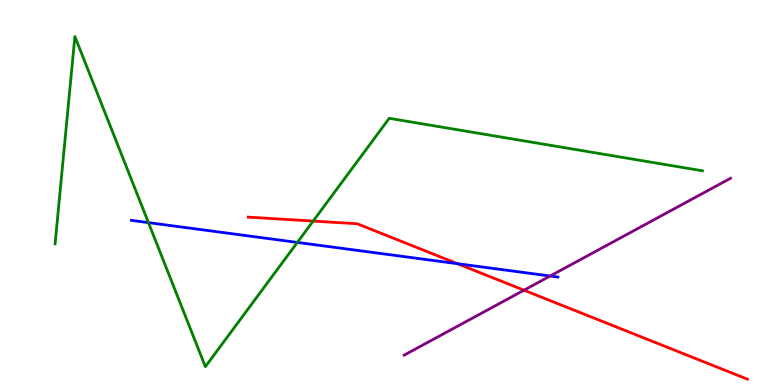[{'lines': ['blue', 'red'], 'intersections': [{'x': 5.9, 'y': 3.15}]}, {'lines': ['green', 'red'], 'intersections': [{'x': 4.04, 'y': 4.26}]}, {'lines': ['purple', 'red'], 'intersections': [{'x': 6.76, 'y': 2.46}]}, {'lines': ['blue', 'green'], 'intersections': [{'x': 1.92, 'y': 4.22}, {'x': 3.84, 'y': 3.7}]}, {'lines': ['blue', 'purple'], 'intersections': [{'x': 7.1, 'y': 2.83}]}, {'lines': ['green', 'purple'], 'intersections': []}]